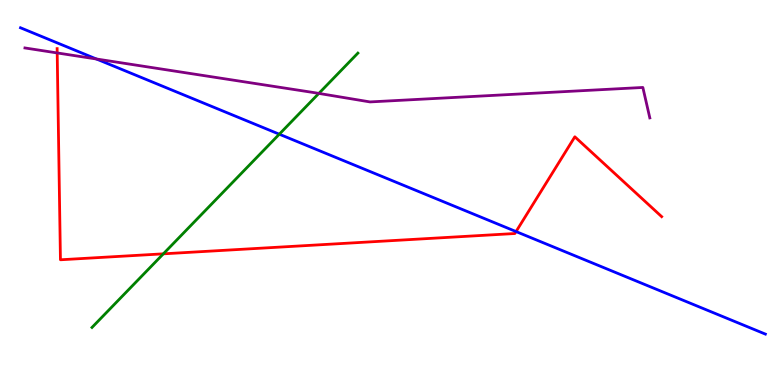[{'lines': ['blue', 'red'], 'intersections': [{'x': 6.66, 'y': 3.99}]}, {'lines': ['green', 'red'], 'intersections': [{'x': 2.11, 'y': 3.41}]}, {'lines': ['purple', 'red'], 'intersections': [{'x': 0.738, 'y': 8.63}]}, {'lines': ['blue', 'green'], 'intersections': [{'x': 3.6, 'y': 6.51}]}, {'lines': ['blue', 'purple'], 'intersections': [{'x': 1.24, 'y': 8.47}]}, {'lines': ['green', 'purple'], 'intersections': [{'x': 4.11, 'y': 7.57}]}]